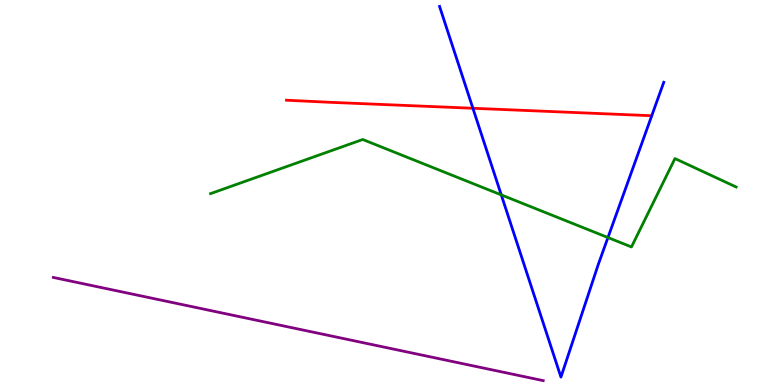[{'lines': ['blue', 'red'], 'intersections': [{'x': 6.1, 'y': 7.19}]}, {'lines': ['green', 'red'], 'intersections': []}, {'lines': ['purple', 'red'], 'intersections': []}, {'lines': ['blue', 'green'], 'intersections': [{'x': 6.47, 'y': 4.94}, {'x': 7.84, 'y': 3.83}]}, {'lines': ['blue', 'purple'], 'intersections': []}, {'lines': ['green', 'purple'], 'intersections': []}]